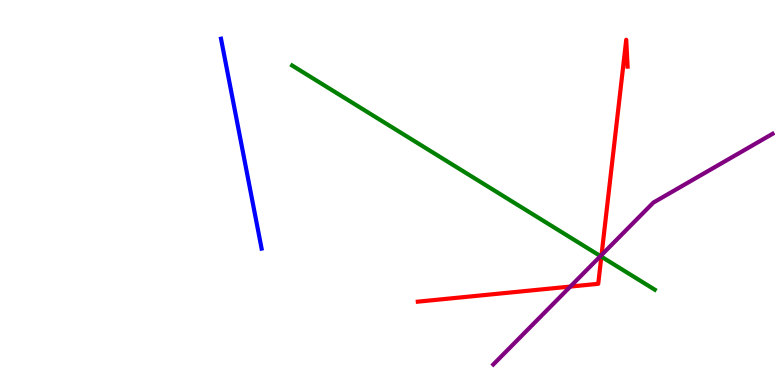[{'lines': ['blue', 'red'], 'intersections': []}, {'lines': ['green', 'red'], 'intersections': [{'x': 7.76, 'y': 3.33}]}, {'lines': ['purple', 'red'], 'intersections': [{'x': 7.36, 'y': 2.56}, {'x': 7.76, 'y': 3.38}]}, {'lines': ['blue', 'green'], 'intersections': []}, {'lines': ['blue', 'purple'], 'intersections': []}, {'lines': ['green', 'purple'], 'intersections': [{'x': 7.75, 'y': 3.35}]}]